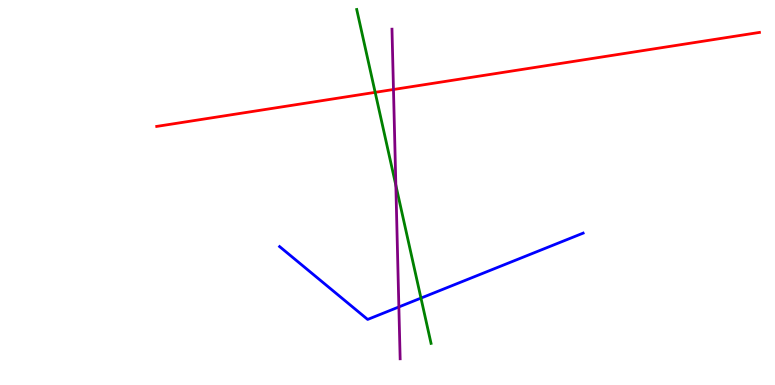[{'lines': ['blue', 'red'], 'intersections': []}, {'lines': ['green', 'red'], 'intersections': [{'x': 4.84, 'y': 7.6}]}, {'lines': ['purple', 'red'], 'intersections': [{'x': 5.08, 'y': 7.68}]}, {'lines': ['blue', 'green'], 'intersections': [{'x': 5.43, 'y': 2.26}]}, {'lines': ['blue', 'purple'], 'intersections': [{'x': 5.15, 'y': 2.03}]}, {'lines': ['green', 'purple'], 'intersections': [{'x': 5.11, 'y': 5.19}]}]